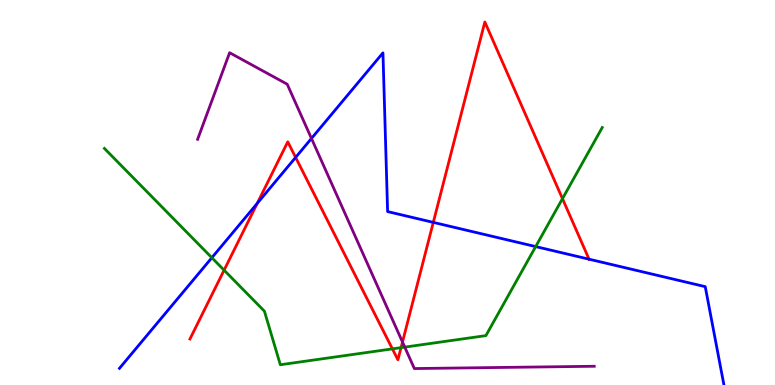[{'lines': ['blue', 'red'], 'intersections': [{'x': 3.32, 'y': 4.72}, {'x': 3.81, 'y': 5.91}, {'x': 5.59, 'y': 4.22}, {'x': 7.6, 'y': 3.27}]}, {'lines': ['green', 'red'], 'intersections': [{'x': 2.89, 'y': 2.98}, {'x': 5.06, 'y': 0.938}, {'x': 5.17, 'y': 0.97}, {'x': 7.26, 'y': 4.84}]}, {'lines': ['purple', 'red'], 'intersections': [{'x': 5.19, 'y': 1.12}]}, {'lines': ['blue', 'green'], 'intersections': [{'x': 2.73, 'y': 3.31}, {'x': 6.91, 'y': 3.6}]}, {'lines': ['blue', 'purple'], 'intersections': [{'x': 4.02, 'y': 6.4}]}, {'lines': ['green', 'purple'], 'intersections': [{'x': 5.22, 'y': 0.984}]}]